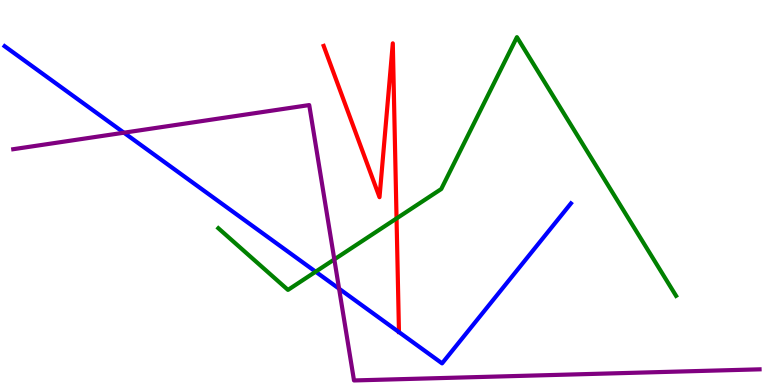[{'lines': ['blue', 'red'], 'intersections': []}, {'lines': ['green', 'red'], 'intersections': [{'x': 5.12, 'y': 4.33}]}, {'lines': ['purple', 'red'], 'intersections': []}, {'lines': ['blue', 'green'], 'intersections': [{'x': 4.07, 'y': 2.94}]}, {'lines': ['blue', 'purple'], 'intersections': [{'x': 1.6, 'y': 6.55}, {'x': 4.38, 'y': 2.5}]}, {'lines': ['green', 'purple'], 'intersections': [{'x': 4.31, 'y': 3.26}]}]